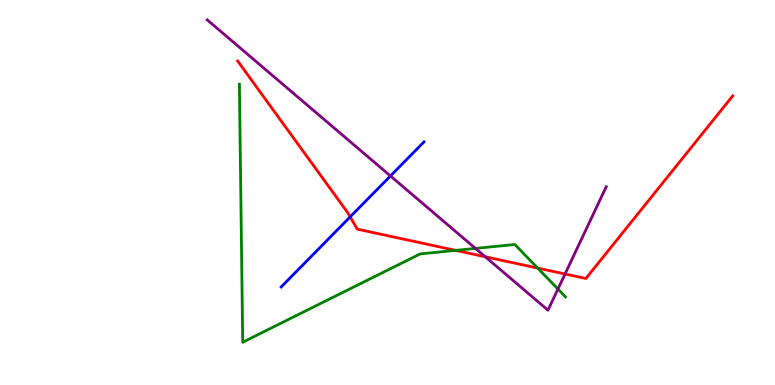[{'lines': ['blue', 'red'], 'intersections': [{'x': 4.52, 'y': 4.37}]}, {'lines': ['green', 'red'], 'intersections': [{'x': 5.88, 'y': 3.5}, {'x': 6.94, 'y': 3.04}]}, {'lines': ['purple', 'red'], 'intersections': [{'x': 6.26, 'y': 3.33}, {'x': 7.29, 'y': 2.88}]}, {'lines': ['blue', 'green'], 'intersections': []}, {'lines': ['blue', 'purple'], 'intersections': [{'x': 5.04, 'y': 5.43}]}, {'lines': ['green', 'purple'], 'intersections': [{'x': 6.14, 'y': 3.55}, {'x': 7.2, 'y': 2.49}]}]